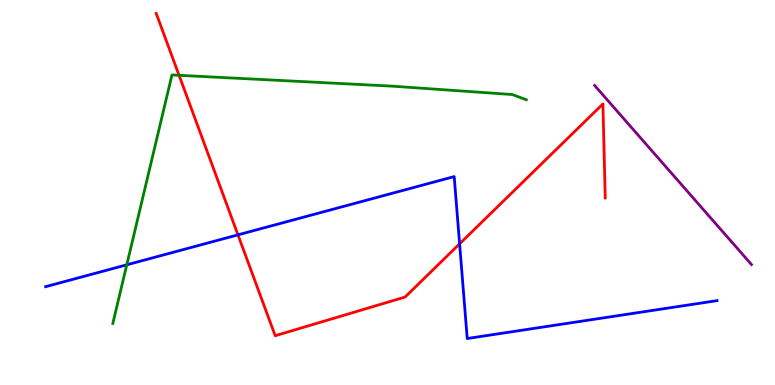[{'lines': ['blue', 'red'], 'intersections': [{'x': 3.07, 'y': 3.9}, {'x': 5.93, 'y': 3.67}]}, {'lines': ['green', 'red'], 'intersections': [{'x': 2.31, 'y': 8.04}]}, {'lines': ['purple', 'red'], 'intersections': []}, {'lines': ['blue', 'green'], 'intersections': [{'x': 1.64, 'y': 3.12}]}, {'lines': ['blue', 'purple'], 'intersections': []}, {'lines': ['green', 'purple'], 'intersections': []}]